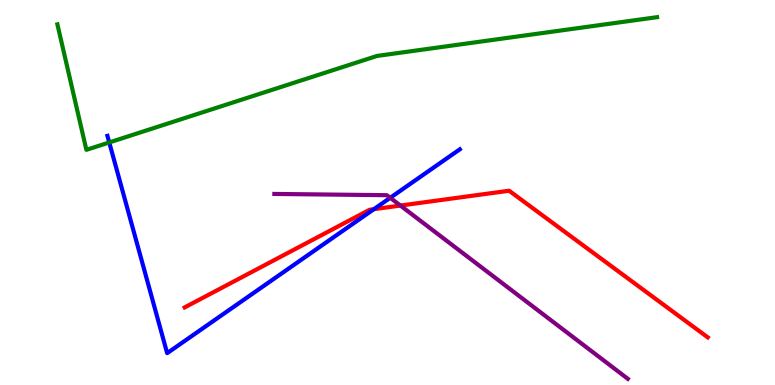[{'lines': ['blue', 'red'], 'intersections': [{'x': 4.82, 'y': 4.57}]}, {'lines': ['green', 'red'], 'intersections': []}, {'lines': ['purple', 'red'], 'intersections': [{'x': 5.17, 'y': 4.66}]}, {'lines': ['blue', 'green'], 'intersections': [{'x': 1.41, 'y': 6.3}]}, {'lines': ['blue', 'purple'], 'intersections': [{'x': 5.04, 'y': 4.86}]}, {'lines': ['green', 'purple'], 'intersections': []}]